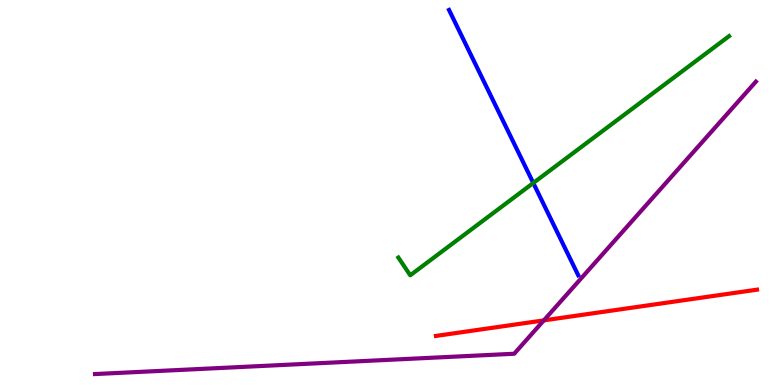[{'lines': ['blue', 'red'], 'intersections': []}, {'lines': ['green', 'red'], 'intersections': []}, {'lines': ['purple', 'red'], 'intersections': [{'x': 7.02, 'y': 1.68}]}, {'lines': ['blue', 'green'], 'intersections': [{'x': 6.88, 'y': 5.25}]}, {'lines': ['blue', 'purple'], 'intersections': []}, {'lines': ['green', 'purple'], 'intersections': []}]